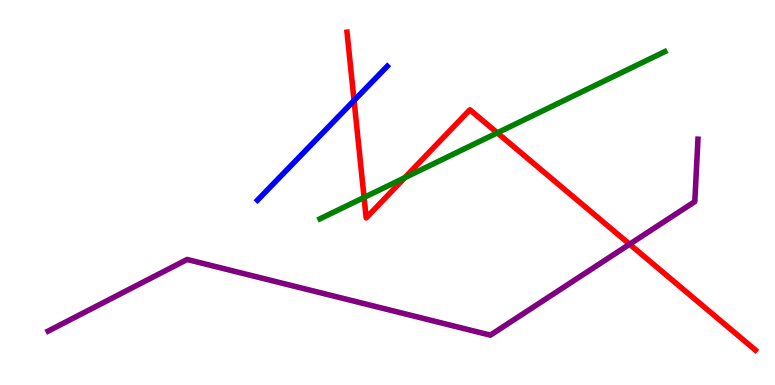[{'lines': ['blue', 'red'], 'intersections': [{'x': 4.57, 'y': 7.39}]}, {'lines': ['green', 'red'], 'intersections': [{'x': 4.7, 'y': 4.87}, {'x': 5.22, 'y': 5.38}, {'x': 6.42, 'y': 6.55}]}, {'lines': ['purple', 'red'], 'intersections': [{'x': 8.12, 'y': 3.66}]}, {'lines': ['blue', 'green'], 'intersections': []}, {'lines': ['blue', 'purple'], 'intersections': []}, {'lines': ['green', 'purple'], 'intersections': []}]